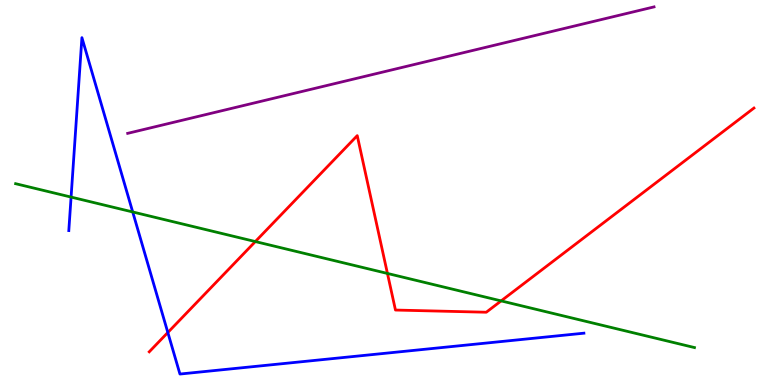[{'lines': ['blue', 'red'], 'intersections': [{'x': 2.17, 'y': 1.36}]}, {'lines': ['green', 'red'], 'intersections': [{'x': 3.29, 'y': 3.73}, {'x': 5.0, 'y': 2.9}, {'x': 6.47, 'y': 2.18}]}, {'lines': ['purple', 'red'], 'intersections': []}, {'lines': ['blue', 'green'], 'intersections': [{'x': 0.917, 'y': 4.88}, {'x': 1.71, 'y': 4.49}]}, {'lines': ['blue', 'purple'], 'intersections': []}, {'lines': ['green', 'purple'], 'intersections': []}]